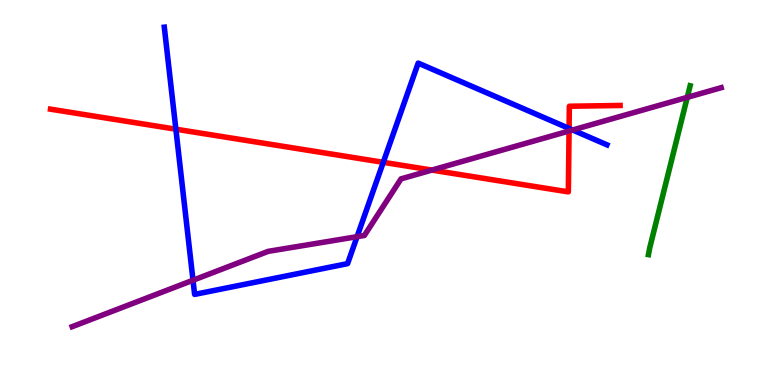[{'lines': ['blue', 'red'], 'intersections': [{'x': 2.27, 'y': 6.64}, {'x': 4.95, 'y': 5.78}, {'x': 7.34, 'y': 6.66}]}, {'lines': ['green', 'red'], 'intersections': []}, {'lines': ['purple', 'red'], 'intersections': [{'x': 5.57, 'y': 5.58}, {'x': 7.34, 'y': 6.6}]}, {'lines': ['blue', 'green'], 'intersections': []}, {'lines': ['blue', 'purple'], 'intersections': [{'x': 2.49, 'y': 2.72}, {'x': 4.61, 'y': 3.85}, {'x': 7.39, 'y': 6.62}]}, {'lines': ['green', 'purple'], 'intersections': [{'x': 8.87, 'y': 7.47}]}]